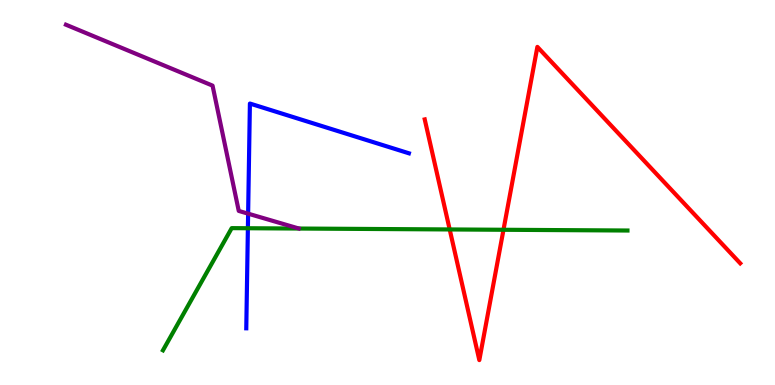[{'lines': ['blue', 'red'], 'intersections': []}, {'lines': ['green', 'red'], 'intersections': [{'x': 5.8, 'y': 4.04}, {'x': 6.5, 'y': 4.03}]}, {'lines': ['purple', 'red'], 'intersections': []}, {'lines': ['blue', 'green'], 'intersections': [{'x': 3.2, 'y': 4.07}]}, {'lines': ['blue', 'purple'], 'intersections': [{'x': 3.2, 'y': 4.45}]}, {'lines': ['green', 'purple'], 'intersections': []}]